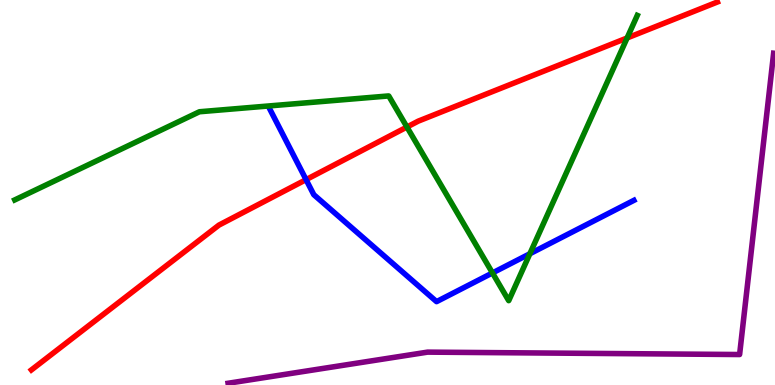[{'lines': ['blue', 'red'], 'intersections': [{'x': 3.95, 'y': 5.33}]}, {'lines': ['green', 'red'], 'intersections': [{'x': 5.25, 'y': 6.7}, {'x': 8.09, 'y': 9.01}]}, {'lines': ['purple', 'red'], 'intersections': []}, {'lines': ['blue', 'green'], 'intersections': [{'x': 6.35, 'y': 2.91}, {'x': 6.84, 'y': 3.41}]}, {'lines': ['blue', 'purple'], 'intersections': []}, {'lines': ['green', 'purple'], 'intersections': []}]